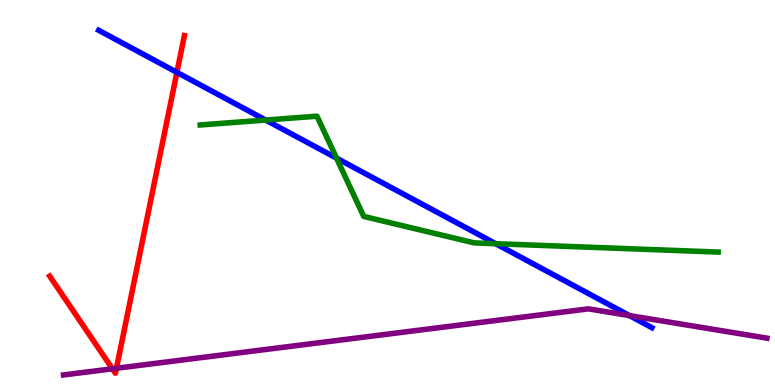[{'lines': ['blue', 'red'], 'intersections': [{'x': 2.28, 'y': 8.12}]}, {'lines': ['green', 'red'], 'intersections': []}, {'lines': ['purple', 'red'], 'intersections': [{'x': 1.45, 'y': 0.421}, {'x': 1.5, 'y': 0.434}]}, {'lines': ['blue', 'green'], 'intersections': [{'x': 3.43, 'y': 6.88}, {'x': 4.34, 'y': 5.89}, {'x': 6.4, 'y': 3.67}]}, {'lines': ['blue', 'purple'], 'intersections': [{'x': 8.12, 'y': 1.8}]}, {'lines': ['green', 'purple'], 'intersections': []}]